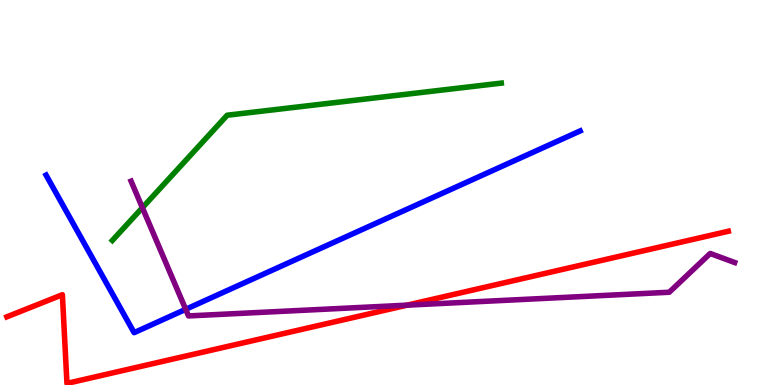[{'lines': ['blue', 'red'], 'intersections': []}, {'lines': ['green', 'red'], 'intersections': []}, {'lines': ['purple', 'red'], 'intersections': [{'x': 5.25, 'y': 2.07}]}, {'lines': ['blue', 'green'], 'intersections': []}, {'lines': ['blue', 'purple'], 'intersections': [{'x': 2.4, 'y': 1.97}]}, {'lines': ['green', 'purple'], 'intersections': [{'x': 1.84, 'y': 4.61}]}]